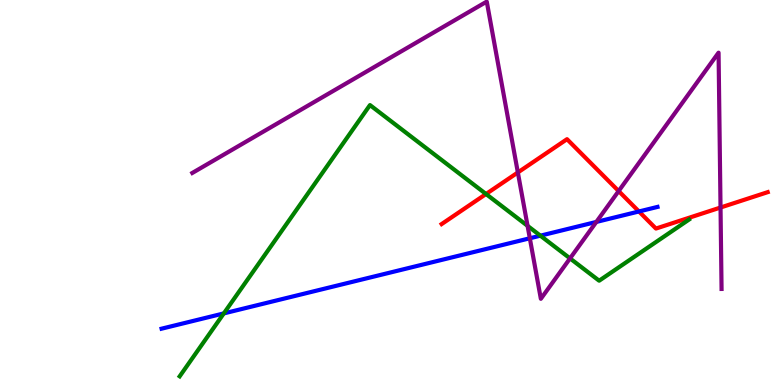[{'lines': ['blue', 'red'], 'intersections': [{'x': 8.24, 'y': 4.51}]}, {'lines': ['green', 'red'], 'intersections': [{'x': 6.27, 'y': 4.96}]}, {'lines': ['purple', 'red'], 'intersections': [{'x': 6.68, 'y': 5.52}, {'x': 7.98, 'y': 5.04}, {'x': 9.3, 'y': 4.61}]}, {'lines': ['blue', 'green'], 'intersections': [{'x': 2.89, 'y': 1.86}, {'x': 6.97, 'y': 3.88}]}, {'lines': ['blue', 'purple'], 'intersections': [{'x': 6.84, 'y': 3.81}, {'x': 7.69, 'y': 4.24}]}, {'lines': ['green', 'purple'], 'intersections': [{'x': 6.81, 'y': 4.13}, {'x': 7.36, 'y': 3.29}]}]